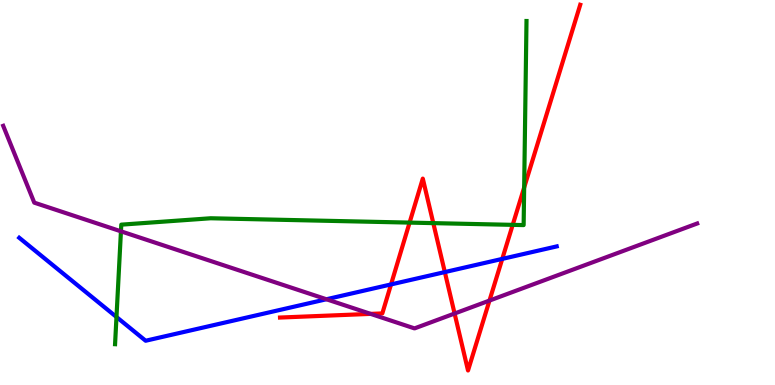[{'lines': ['blue', 'red'], 'intersections': [{'x': 5.05, 'y': 2.61}, {'x': 5.74, 'y': 2.93}, {'x': 6.48, 'y': 3.28}]}, {'lines': ['green', 'red'], 'intersections': [{'x': 5.28, 'y': 4.22}, {'x': 5.59, 'y': 4.2}, {'x': 6.62, 'y': 4.16}, {'x': 6.76, 'y': 5.13}]}, {'lines': ['purple', 'red'], 'intersections': [{'x': 4.78, 'y': 1.85}, {'x': 5.87, 'y': 1.86}, {'x': 6.32, 'y': 2.19}]}, {'lines': ['blue', 'green'], 'intersections': [{'x': 1.5, 'y': 1.77}]}, {'lines': ['blue', 'purple'], 'intersections': [{'x': 4.21, 'y': 2.23}]}, {'lines': ['green', 'purple'], 'intersections': [{'x': 1.56, 'y': 3.99}]}]